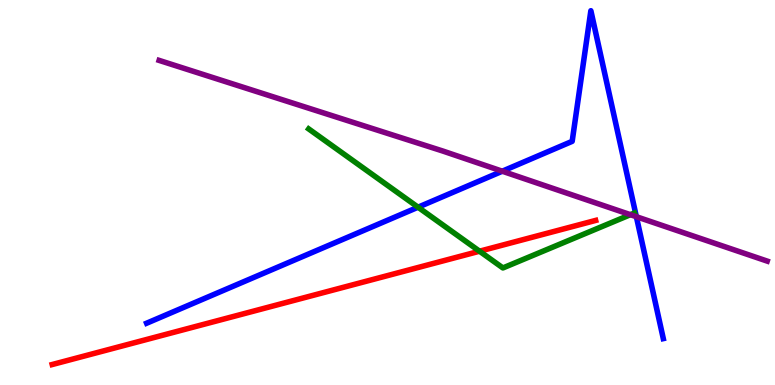[{'lines': ['blue', 'red'], 'intersections': []}, {'lines': ['green', 'red'], 'intersections': [{'x': 6.19, 'y': 3.48}]}, {'lines': ['purple', 'red'], 'intersections': []}, {'lines': ['blue', 'green'], 'intersections': [{'x': 5.39, 'y': 4.62}]}, {'lines': ['blue', 'purple'], 'intersections': [{'x': 6.48, 'y': 5.55}, {'x': 8.21, 'y': 4.37}]}, {'lines': ['green', 'purple'], 'intersections': [{'x': 8.13, 'y': 4.42}]}]